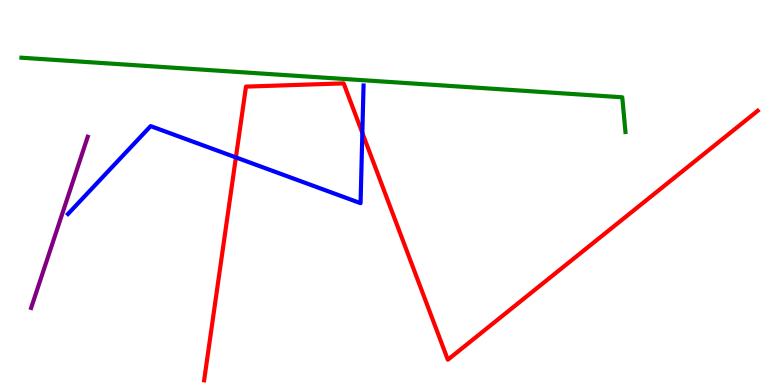[{'lines': ['blue', 'red'], 'intersections': [{'x': 3.04, 'y': 5.91}, {'x': 4.68, 'y': 6.55}]}, {'lines': ['green', 'red'], 'intersections': []}, {'lines': ['purple', 'red'], 'intersections': []}, {'lines': ['blue', 'green'], 'intersections': []}, {'lines': ['blue', 'purple'], 'intersections': []}, {'lines': ['green', 'purple'], 'intersections': []}]